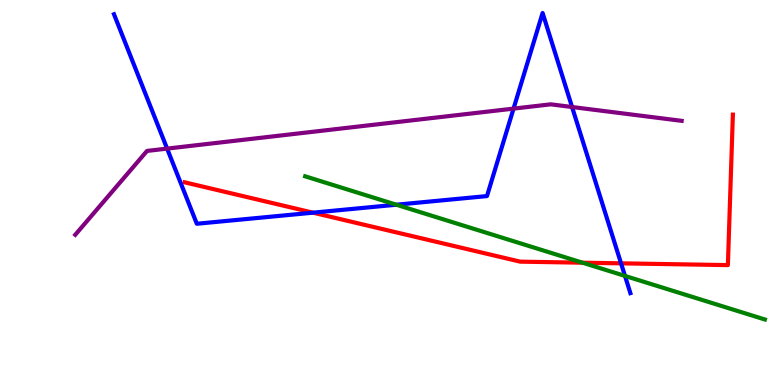[{'lines': ['blue', 'red'], 'intersections': [{'x': 4.04, 'y': 4.48}, {'x': 8.01, 'y': 3.16}]}, {'lines': ['green', 'red'], 'intersections': [{'x': 7.52, 'y': 3.18}]}, {'lines': ['purple', 'red'], 'intersections': []}, {'lines': ['blue', 'green'], 'intersections': [{'x': 5.11, 'y': 4.68}, {'x': 8.06, 'y': 2.83}]}, {'lines': ['blue', 'purple'], 'intersections': [{'x': 2.16, 'y': 6.14}, {'x': 6.63, 'y': 7.18}, {'x': 7.38, 'y': 7.22}]}, {'lines': ['green', 'purple'], 'intersections': []}]